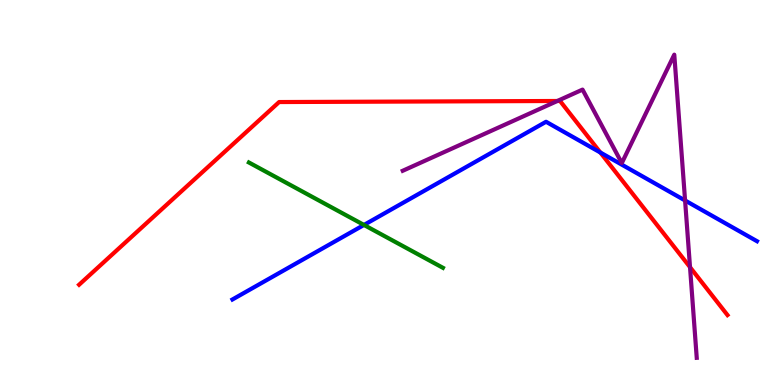[{'lines': ['blue', 'red'], 'intersections': [{'x': 7.75, 'y': 6.04}]}, {'lines': ['green', 'red'], 'intersections': []}, {'lines': ['purple', 'red'], 'intersections': [{'x': 7.19, 'y': 7.38}, {'x': 8.9, 'y': 3.06}]}, {'lines': ['blue', 'green'], 'intersections': [{'x': 4.7, 'y': 4.16}]}, {'lines': ['blue', 'purple'], 'intersections': [{'x': 8.84, 'y': 4.79}]}, {'lines': ['green', 'purple'], 'intersections': []}]